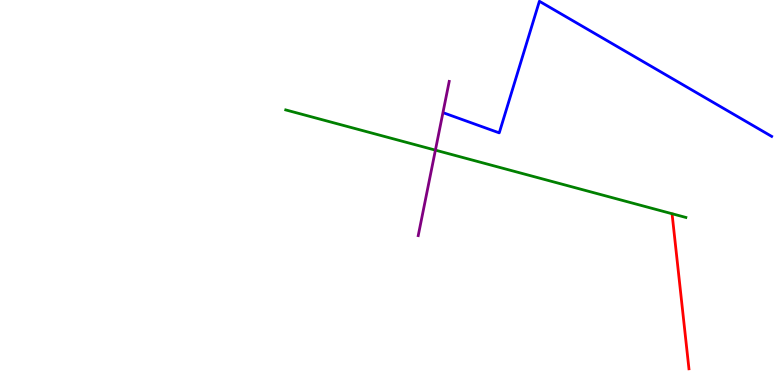[{'lines': ['blue', 'red'], 'intersections': []}, {'lines': ['green', 'red'], 'intersections': []}, {'lines': ['purple', 'red'], 'intersections': []}, {'lines': ['blue', 'green'], 'intersections': []}, {'lines': ['blue', 'purple'], 'intersections': []}, {'lines': ['green', 'purple'], 'intersections': [{'x': 5.62, 'y': 6.1}]}]